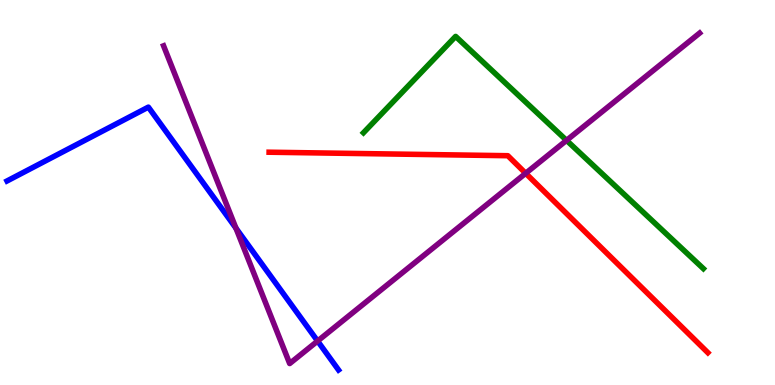[{'lines': ['blue', 'red'], 'intersections': []}, {'lines': ['green', 'red'], 'intersections': []}, {'lines': ['purple', 'red'], 'intersections': [{'x': 6.78, 'y': 5.5}]}, {'lines': ['blue', 'green'], 'intersections': []}, {'lines': ['blue', 'purple'], 'intersections': [{'x': 3.04, 'y': 4.07}, {'x': 4.1, 'y': 1.14}]}, {'lines': ['green', 'purple'], 'intersections': [{'x': 7.31, 'y': 6.35}]}]